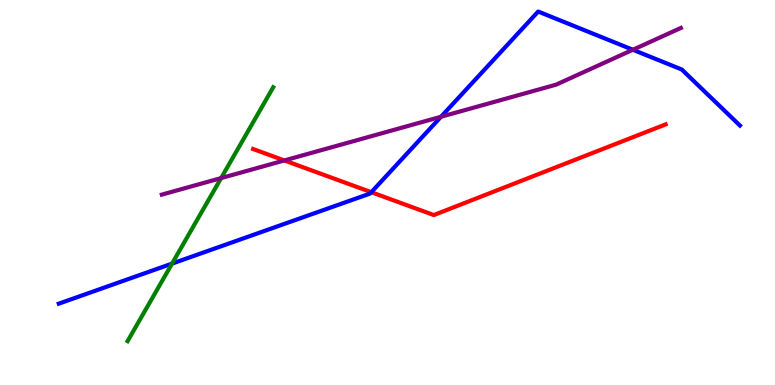[{'lines': ['blue', 'red'], 'intersections': [{'x': 4.79, 'y': 5.01}]}, {'lines': ['green', 'red'], 'intersections': []}, {'lines': ['purple', 'red'], 'intersections': [{'x': 3.67, 'y': 5.83}]}, {'lines': ['blue', 'green'], 'intersections': [{'x': 2.22, 'y': 3.15}]}, {'lines': ['blue', 'purple'], 'intersections': [{'x': 5.69, 'y': 6.97}, {'x': 8.17, 'y': 8.71}]}, {'lines': ['green', 'purple'], 'intersections': [{'x': 2.85, 'y': 5.37}]}]